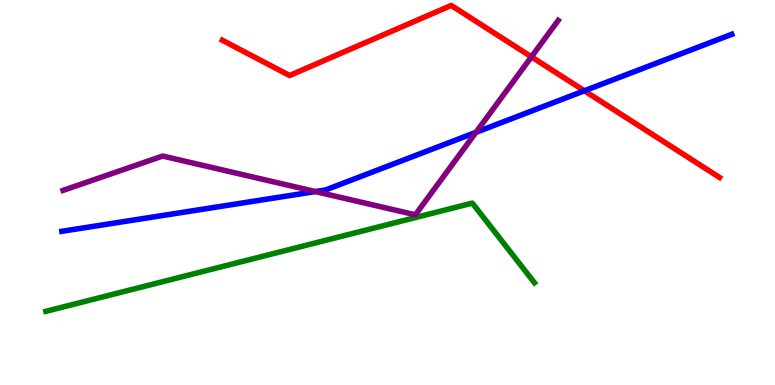[{'lines': ['blue', 'red'], 'intersections': [{'x': 7.54, 'y': 7.64}]}, {'lines': ['green', 'red'], 'intersections': []}, {'lines': ['purple', 'red'], 'intersections': [{'x': 6.86, 'y': 8.52}]}, {'lines': ['blue', 'green'], 'intersections': []}, {'lines': ['blue', 'purple'], 'intersections': [{'x': 4.07, 'y': 5.02}, {'x': 6.14, 'y': 6.56}]}, {'lines': ['green', 'purple'], 'intersections': []}]